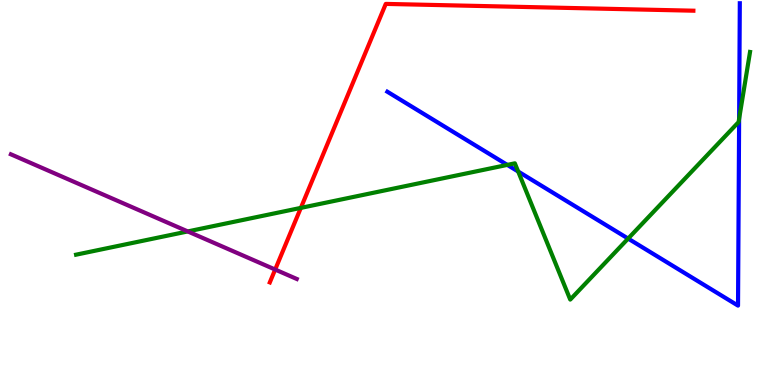[{'lines': ['blue', 'red'], 'intersections': []}, {'lines': ['green', 'red'], 'intersections': [{'x': 3.88, 'y': 4.6}]}, {'lines': ['purple', 'red'], 'intersections': [{'x': 3.55, 'y': 3.0}]}, {'lines': ['blue', 'green'], 'intersections': [{'x': 6.55, 'y': 5.72}, {'x': 6.69, 'y': 5.54}, {'x': 8.1, 'y': 3.8}, {'x': 9.54, 'y': 6.91}]}, {'lines': ['blue', 'purple'], 'intersections': []}, {'lines': ['green', 'purple'], 'intersections': [{'x': 2.42, 'y': 3.99}]}]